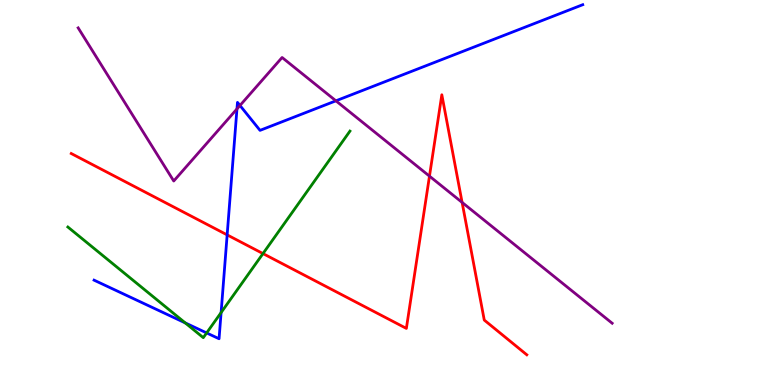[{'lines': ['blue', 'red'], 'intersections': [{'x': 2.93, 'y': 3.9}]}, {'lines': ['green', 'red'], 'intersections': [{'x': 3.39, 'y': 3.41}]}, {'lines': ['purple', 'red'], 'intersections': [{'x': 5.54, 'y': 5.42}, {'x': 5.96, 'y': 4.74}]}, {'lines': ['blue', 'green'], 'intersections': [{'x': 2.39, 'y': 1.61}, {'x': 2.67, 'y': 1.35}, {'x': 2.85, 'y': 1.88}]}, {'lines': ['blue', 'purple'], 'intersections': [{'x': 3.06, 'y': 7.17}, {'x': 3.1, 'y': 7.26}, {'x': 4.33, 'y': 7.38}]}, {'lines': ['green', 'purple'], 'intersections': []}]